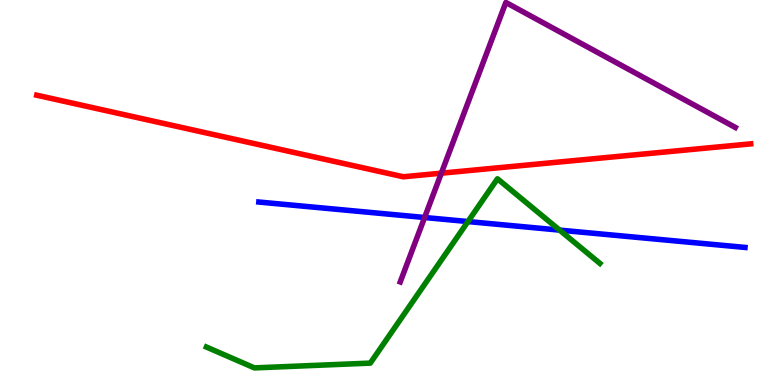[{'lines': ['blue', 'red'], 'intersections': []}, {'lines': ['green', 'red'], 'intersections': []}, {'lines': ['purple', 'red'], 'intersections': [{'x': 5.69, 'y': 5.5}]}, {'lines': ['blue', 'green'], 'intersections': [{'x': 6.04, 'y': 4.25}, {'x': 7.22, 'y': 4.02}]}, {'lines': ['blue', 'purple'], 'intersections': [{'x': 5.48, 'y': 4.35}]}, {'lines': ['green', 'purple'], 'intersections': []}]